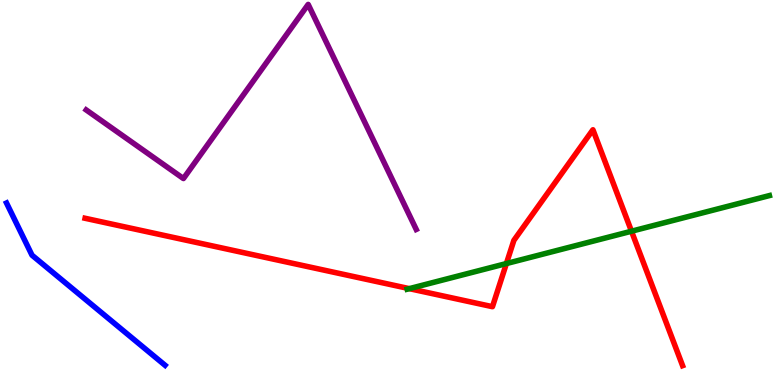[{'lines': ['blue', 'red'], 'intersections': []}, {'lines': ['green', 'red'], 'intersections': [{'x': 5.28, 'y': 2.5}, {'x': 6.53, 'y': 3.15}, {'x': 8.15, 'y': 3.99}]}, {'lines': ['purple', 'red'], 'intersections': []}, {'lines': ['blue', 'green'], 'intersections': []}, {'lines': ['blue', 'purple'], 'intersections': []}, {'lines': ['green', 'purple'], 'intersections': []}]